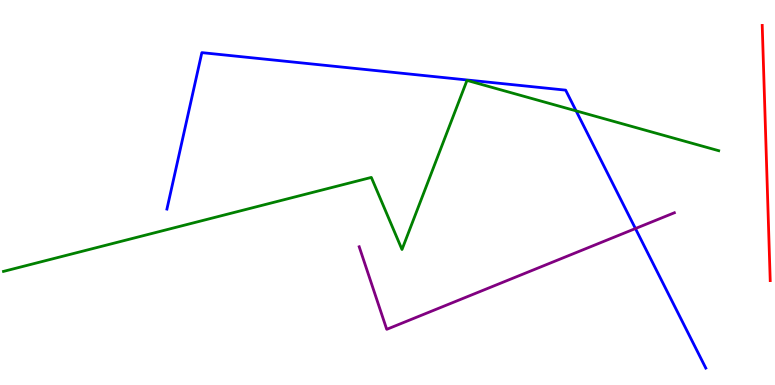[{'lines': ['blue', 'red'], 'intersections': []}, {'lines': ['green', 'red'], 'intersections': []}, {'lines': ['purple', 'red'], 'intersections': []}, {'lines': ['blue', 'green'], 'intersections': [{'x': 7.43, 'y': 7.12}]}, {'lines': ['blue', 'purple'], 'intersections': [{'x': 8.2, 'y': 4.06}]}, {'lines': ['green', 'purple'], 'intersections': []}]